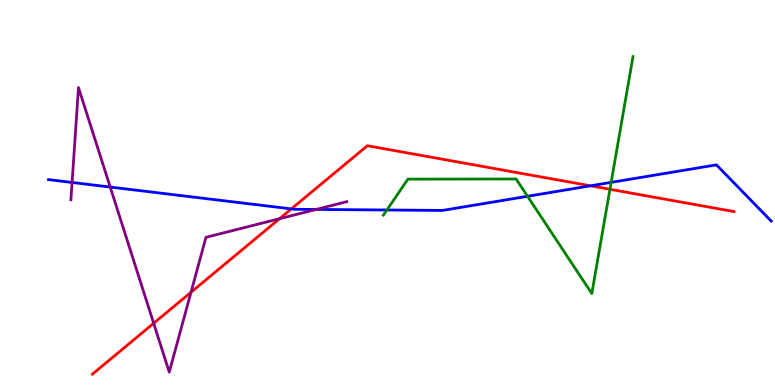[{'lines': ['blue', 'red'], 'intersections': [{'x': 3.76, 'y': 4.57}, {'x': 7.62, 'y': 5.17}]}, {'lines': ['green', 'red'], 'intersections': [{'x': 7.87, 'y': 5.08}]}, {'lines': ['purple', 'red'], 'intersections': [{'x': 1.98, 'y': 1.6}, {'x': 2.46, 'y': 2.41}, {'x': 3.61, 'y': 4.32}]}, {'lines': ['blue', 'green'], 'intersections': [{'x': 4.99, 'y': 4.55}, {'x': 6.81, 'y': 4.9}, {'x': 7.89, 'y': 5.26}]}, {'lines': ['blue', 'purple'], 'intersections': [{'x': 0.93, 'y': 5.26}, {'x': 1.42, 'y': 5.14}, {'x': 4.08, 'y': 4.56}]}, {'lines': ['green', 'purple'], 'intersections': []}]